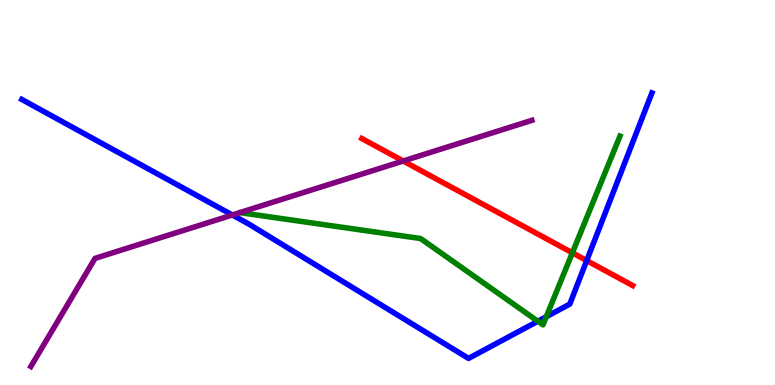[{'lines': ['blue', 'red'], 'intersections': [{'x': 7.57, 'y': 3.23}]}, {'lines': ['green', 'red'], 'intersections': [{'x': 7.39, 'y': 3.43}]}, {'lines': ['purple', 'red'], 'intersections': [{'x': 5.2, 'y': 5.82}]}, {'lines': ['blue', 'green'], 'intersections': [{'x': 6.94, 'y': 1.66}, {'x': 7.05, 'y': 1.77}]}, {'lines': ['blue', 'purple'], 'intersections': [{'x': 3.0, 'y': 4.42}]}, {'lines': ['green', 'purple'], 'intersections': []}]